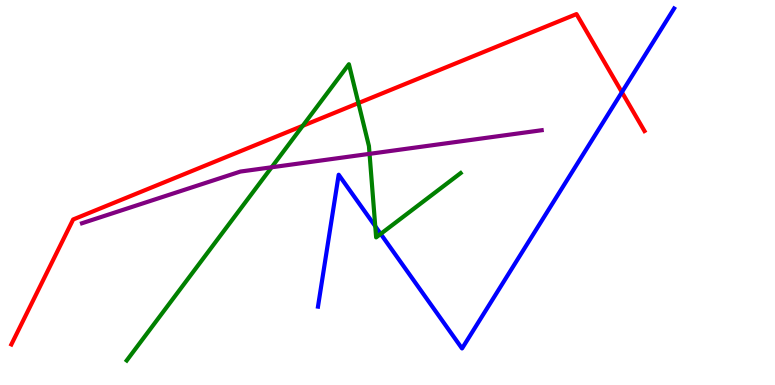[{'lines': ['blue', 'red'], 'intersections': [{'x': 8.02, 'y': 7.61}]}, {'lines': ['green', 'red'], 'intersections': [{'x': 3.91, 'y': 6.73}, {'x': 4.62, 'y': 7.32}]}, {'lines': ['purple', 'red'], 'intersections': []}, {'lines': ['blue', 'green'], 'intersections': [{'x': 4.84, 'y': 4.12}, {'x': 4.91, 'y': 3.92}]}, {'lines': ['blue', 'purple'], 'intersections': []}, {'lines': ['green', 'purple'], 'intersections': [{'x': 3.5, 'y': 5.66}, {'x': 4.77, 'y': 6.0}]}]